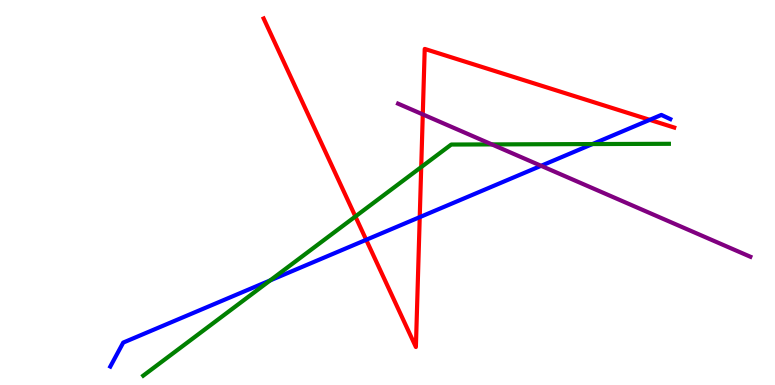[{'lines': ['blue', 'red'], 'intersections': [{'x': 4.73, 'y': 3.77}, {'x': 5.42, 'y': 4.36}, {'x': 8.38, 'y': 6.89}]}, {'lines': ['green', 'red'], 'intersections': [{'x': 4.59, 'y': 4.38}, {'x': 5.44, 'y': 5.66}]}, {'lines': ['purple', 'red'], 'intersections': [{'x': 5.46, 'y': 7.03}]}, {'lines': ['blue', 'green'], 'intersections': [{'x': 3.49, 'y': 2.72}, {'x': 7.64, 'y': 6.26}]}, {'lines': ['blue', 'purple'], 'intersections': [{'x': 6.98, 'y': 5.69}]}, {'lines': ['green', 'purple'], 'intersections': [{'x': 6.35, 'y': 6.25}]}]